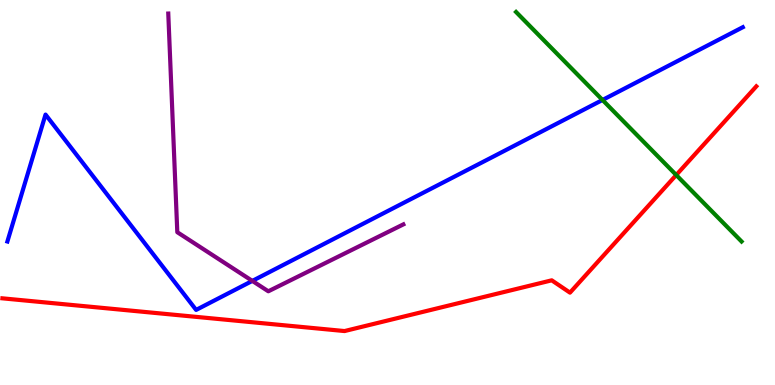[{'lines': ['blue', 'red'], 'intersections': []}, {'lines': ['green', 'red'], 'intersections': [{'x': 8.73, 'y': 5.45}]}, {'lines': ['purple', 'red'], 'intersections': []}, {'lines': ['blue', 'green'], 'intersections': [{'x': 7.77, 'y': 7.4}]}, {'lines': ['blue', 'purple'], 'intersections': [{'x': 3.26, 'y': 2.7}]}, {'lines': ['green', 'purple'], 'intersections': []}]